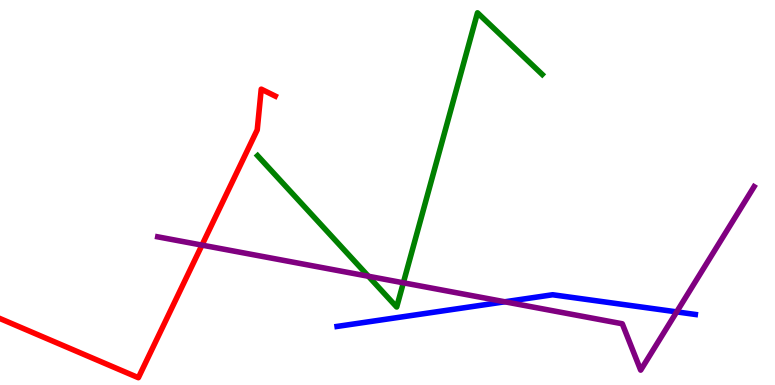[{'lines': ['blue', 'red'], 'intersections': []}, {'lines': ['green', 'red'], 'intersections': []}, {'lines': ['purple', 'red'], 'intersections': [{'x': 2.61, 'y': 3.63}]}, {'lines': ['blue', 'green'], 'intersections': []}, {'lines': ['blue', 'purple'], 'intersections': [{'x': 6.51, 'y': 2.16}, {'x': 8.73, 'y': 1.9}]}, {'lines': ['green', 'purple'], 'intersections': [{'x': 4.75, 'y': 2.82}, {'x': 5.2, 'y': 2.65}]}]